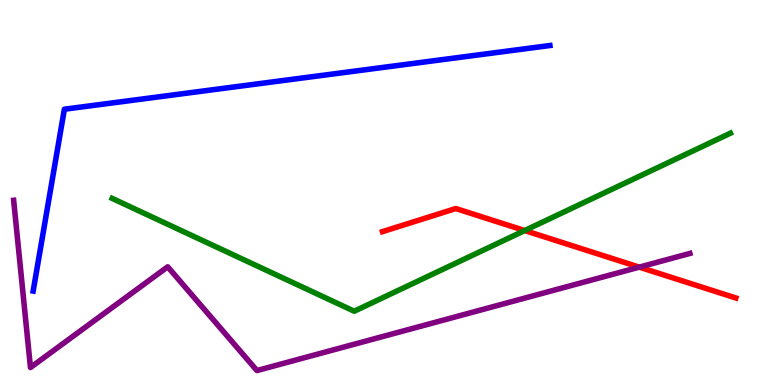[{'lines': ['blue', 'red'], 'intersections': []}, {'lines': ['green', 'red'], 'intersections': [{'x': 6.77, 'y': 4.01}]}, {'lines': ['purple', 'red'], 'intersections': [{'x': 8.25, 'y': 3.06}]}, {'lines': ['blue', 'green'], 'intersections': []}, {'lines': ['blue', 'purple'], 'intersections': []}, {'lines': ['green', 'purple'], 'intersections': []}]